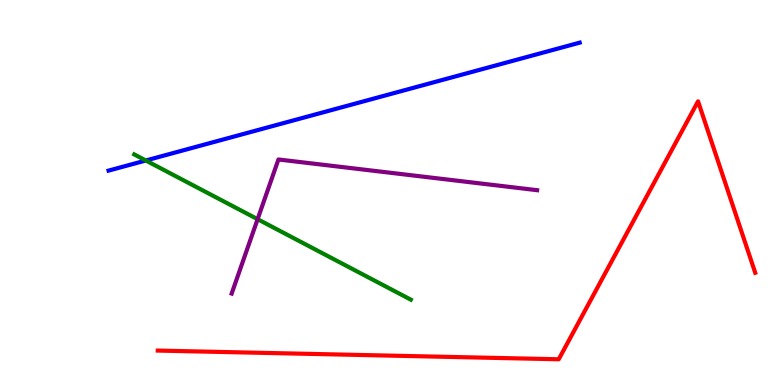[{'lines': ['blue', 'red'], 'intersections': []}, {'lines': ['green', 'red'], 'intersections': []}, {'lines': ['purple', 'red'], 'intersections': []}, {'lines': ['blue', 'green'], 'intersections': [{'x': 1.88, 'y': 5.83}]}, {'lines': ['blue', 'purple'], 'intersections': []}, {'lines': ['green', 'purple'], 'intersections': [{'x': 3.32, 'y': 4.31}]}]